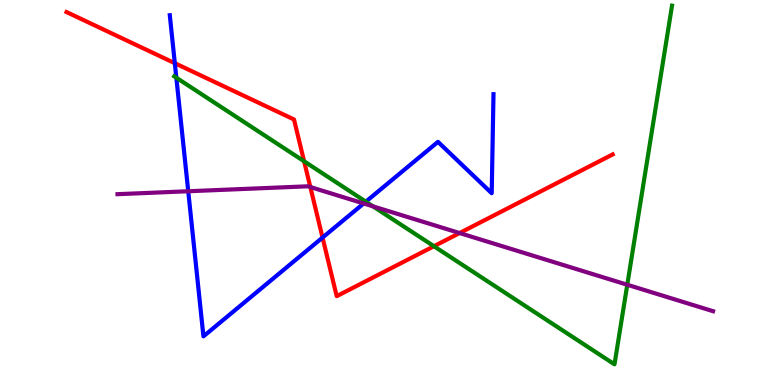[{'lines': ['blue', 'red'], 'intersections': [{'x': 2.26, 'y': 8.36}, {'x': 4.16, 'y': 3.83}]}, {'lines': ['green', 'red'], 'intersections': [{'x': 3.92, 'y': 5.81}, {'x': 5.6, 'y': 3.6}]}, {'lines': ['purple', 'red'], 'intersections': [{'x': 4.0, 'y': 5.14}, {'x': 5.93, 'y': 3.95}]}, {'lines': ['blue', 'green'], 'intersections': [{'x': 2.28, 'y': 7.98}, {'x': 4.72, 'y': 4.76}]}, {'lines': ['blue', 'purple'], 'intersections': [{'x': 2.43, 'y': 5.03}, {'x': 4.69, 'y': 4.71}]}, {'lines': ['green', 'purple'], 'intersections': [{'x': 4.81, 'y': 4.64}, {'x': 8.09, 'y': 2.6}]}]